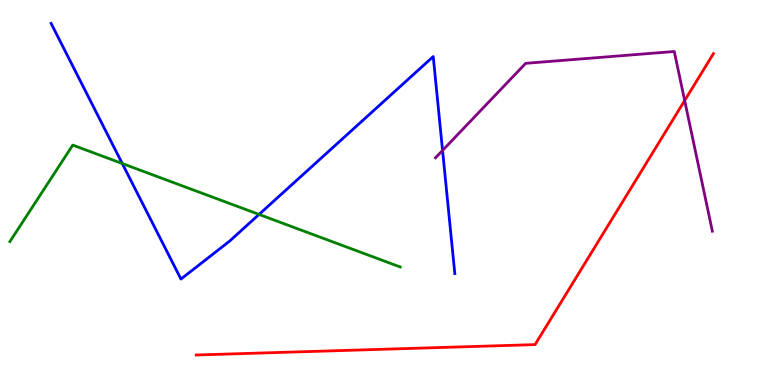[{'lines': ['blue', 'red'], 'intersections': []}, {'lines': ['green', 'red'], 'intersections': []}, {'lines': ['purple', 'red'], 'intersections': [{'x': 8.83, 'y': 7.39}]}, {'lines': ['blue', 'green'], 'intersections': [{'x': 1.58, 'y': 5.75}, {'x': 3.34, 'y': 4.43}]}, {'lines': ['blue', 'purple'], 'intersections': [{'x': 5.71, 'y': 6.09}]}, {'lines': ['green', 'purple'], 'intersections': []}]